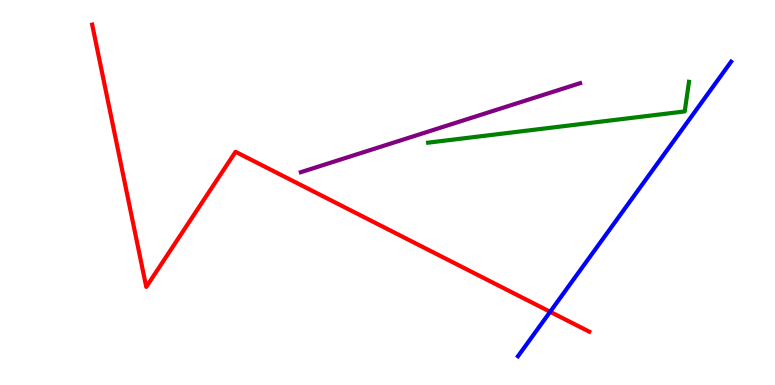[{'lines': ['blue', 'red'], 'intersections': [{'x': 7.1, 'y': 1.9}]}, {'lines': ['green', 'red'], 'intersections': []}, {'lines': ['purple', 'red'], 'intersections': []}, {'lines': ['blue', 'green'], 'intersections': []}, {'lines': ['blue', 'purple'], 'intersections': []}, {'lines': ['green', 'purple'], 'intersections': []}]